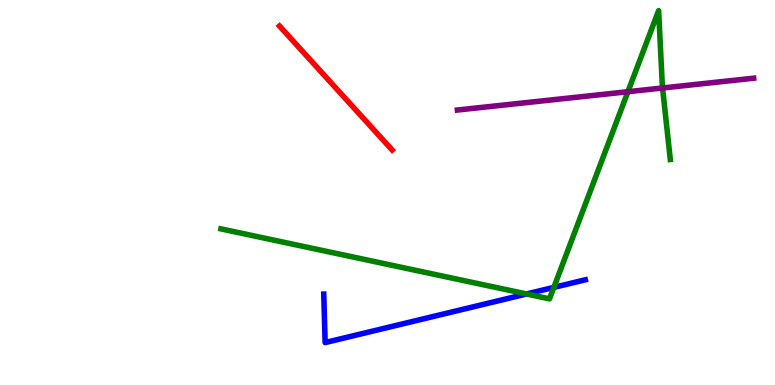[{'lines': ['blue', 'red'], 'intersections': []}, {'lines': ['green', 'red'], 'intersections': []}, {'lines': ['purple', 'red'], 'intersections': []}, {'lines': ['blue', 'green'], 'intersections': [{'x': 6.79, 'y': 2.36}, {'x': 7.15, 'y': 2.54}]}, {'lines': ['blue', 'purple'], 'intersections': []}, {'lines': ['green', 'purple'], 'intersections': [{'x': 8.1, 'y': 7.62}, {'x': 8.55, 'y': 7.71}]}]